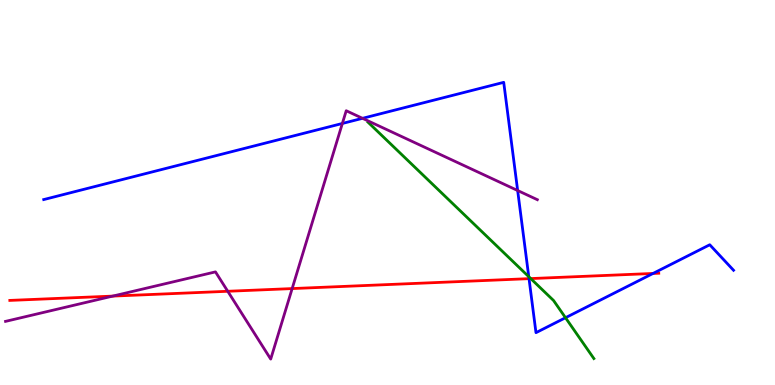[{'lines': ['blue', 'red'], 'intersections': [{'x': 6.83, 'y': 2.76}, {'x': 8.43, 'y': 2.9}]}, {'lines': ['green', 'red'], 'intersections': [{'x': 6.85, 'y': 2.76}]}, {'lines': ['purple', 'red'], 'intersections': [{'x': 1.45, 'y': 2.31}, {'x': 2.94, 'y': 2.43}, {'x': 3.77, 'y': 2.5}]}, {'lines': ['blue', 'green'], 'intersections': [{'x': 6.82, 'y': 2.81}, {'x': 7.3, 'y': 1.75}]}, {'lines': ['blue', 'purple'], 'intersections': [{'x': 4.42, 'y': 6.79}, {'x': 4.68, 'y': 6.93}, {'x': 6.68, 'y': 5.05}]}, {'lines': ['green', 'purple'], 'intersections': []}]